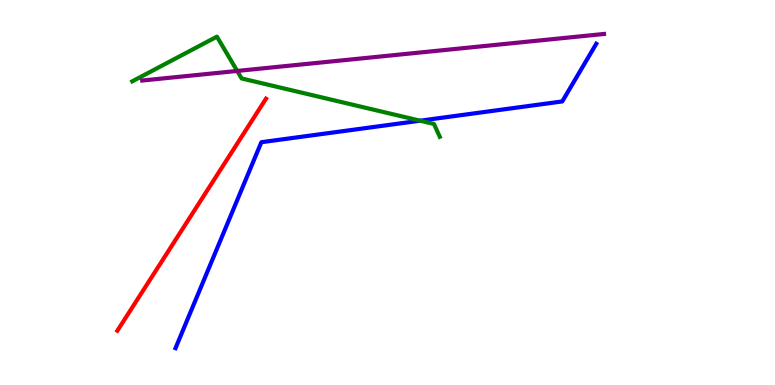[{'lines': ['blue', 'red'], 'intersections': []}, {'lines': ['green', 'red'], 'intersections': []}, {'lines': ['purple', 'red'], 'intersections': []}, {'lines': ['blue', 'green'], 'intersections': [{'x': 5.42, 'y': 6.86}]}, {'lines': ['blue', 'purple'], 'intersections': []}, {'lines': ['green', 'purple'], 'intersections': [{'x': 3.06, 'y': 8.16}]}]